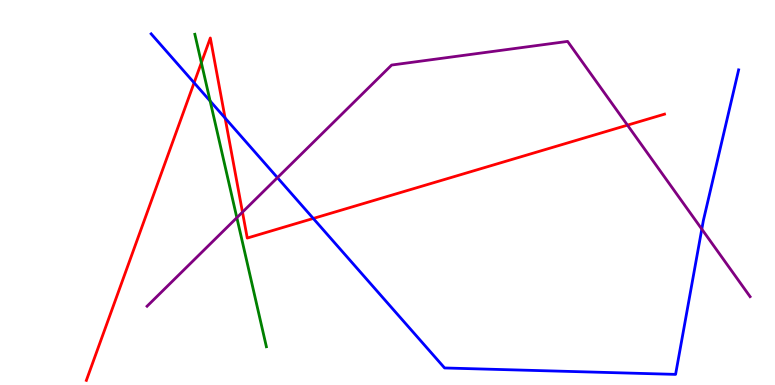[{'lines': ['blue', 'red'], 'intersections': [{'x': 2.5, 'y': 7.85}, {'x': 2.9, 'y': 6.93}, {'x': 4.04, 'y': 4.33}]}, {'lines': ['green', 'red'], 'intersections': [{'x': 2.6, 'y': 8.37}]}, {'lines': ['purple', 'red'], 'intersections': [{'x': 3.13, 'y': 4.49}, {'x': 8.1, 'y': 6.75}]}, {'lines': ['blue', 'green'], 'intersections': [{'x': 2.71, 'y': 7.38}]}, {'lines': ['blue', 'purple'], 'intersections': [{'x': 3.58, 'y': 5.39}, {'x': 9.06, 'y': 4.05}]}, {'lines': ['green', 'purple'], 'intersections': [{'x': 3.06, 'y': 4.35}]}]